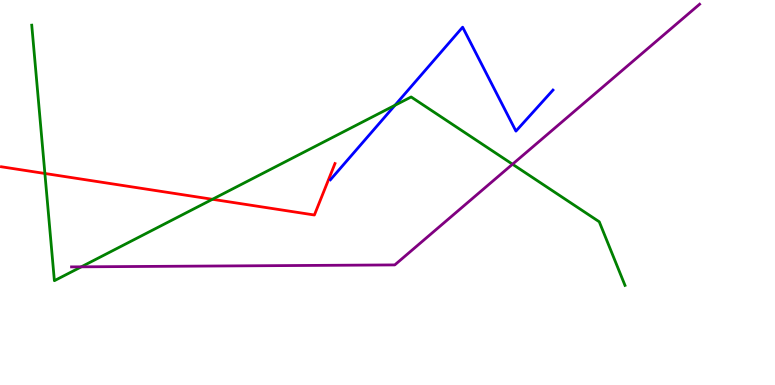[{'lines': ['blue', 'red'], 'intersections': []}, {'lines': ['green', 'red'], 'intersections': [{'x': 0.579, 'y': 5.49}, {'x': 2.74, 'y': 4.82}]}, {'lines': ['purple', 'red'], 'intersections': []}, {'lines': ['blue', 'green'], 'intersections': [{'x': 5.1, 'y': 7.26}]}, {'lines': ['blue', 'purple'], 'intersections': []}, {'lines': ['green', 'purple'], 'intersections': [{'x': 1.05, 'y': 3.07}, {'x': 6.61, 'y': 5.73}]}]